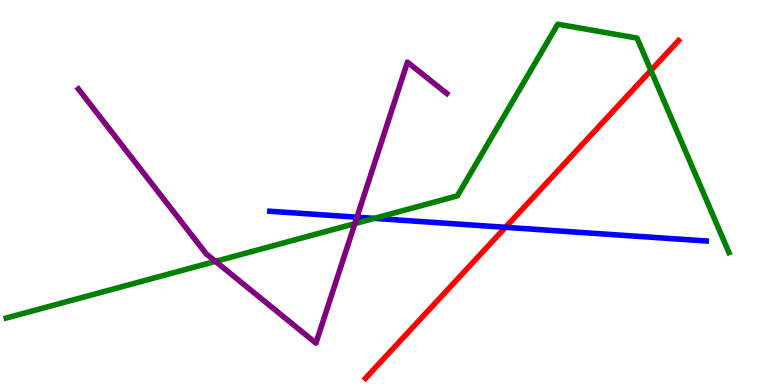[{'lines': ['blue', 'red'], 'intersections': [{'x': 6.52, 'y': 4.1}]}, {'lines': ['green', 'red'], 'intersections': [{'x': 8.4, 'y': 8.17}]}, {'lines': ['purple', 'red'], 'intersections': []}, {'lines': ['blue', 'green'], 'intersections': [{'x': 4.83, 'y': 4.33}]}, {'lines': ['blue', 'purple'], 'intersections': [{'x': 4.61, 'y': 4.36}]}, {'lines': ['green', 'purple'], 'intersections': [{'x': 2.78, 'y': 3.21}, {'x': 4.58, 'y': 4.19}]}]